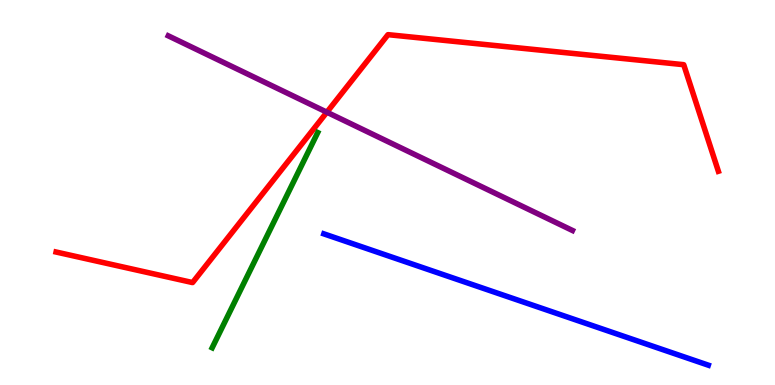[{'lines': ['blue', 'red'], 'intersections': []}, {'lines': ['green', 'red'], 'intersections': []}, {'lines': ['purple', 'red'], 'intersections': [{'x': 4.22, 'y': 7.09}]}, {'lines': ['blue', 'green'], 'intersections': []}, {'lines': ['blue', 'purple'], 'intersections': []}, {'lines': ['green', 'purple'], 'intersections': []}]